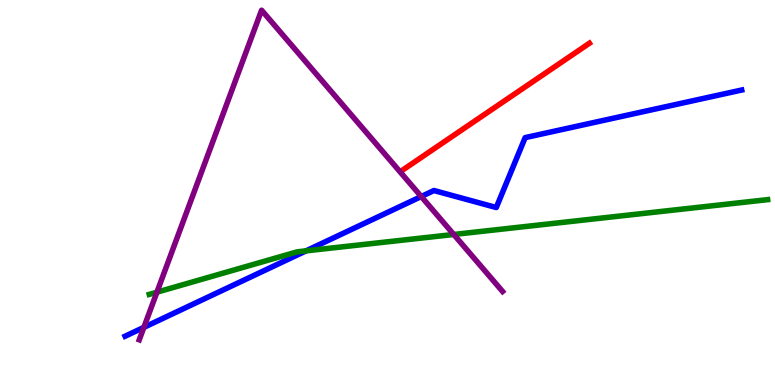[{'lines': ['blue', 'red'], 'intersections': []}, {'lines': ['green', 'red'], 'intersections': []}, {'lines': ['purple', 'red'], 'intersections': []}, {'lines': ['blue', 'green'], 'intersections': [{'x': 3.95, 'y': 3.48}]}, {'lines': ['blue', 'purple'], 'intersections': [{'x': 1.86, 'y': 1.5}, {'x': 5.44, 'y': 4.9}]}, {'lines': ['green', 'purple'], 'intersections': [{'x': 2.02, 'y': 2.41}, {'x': 5.85, 'y': 3.91}]}]